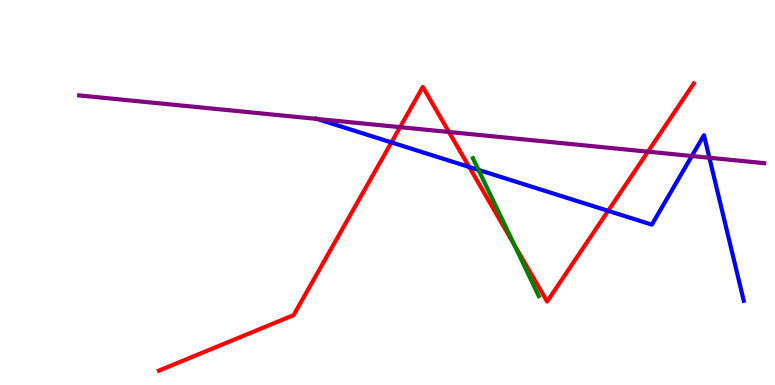[{'lines': ['blue', 'red'], 'intersections': [{'x': 5.05, 'y': 6.3}, {'x': 6.05, 'y': 5.66}, {'x': 7.85, 'y': 4.52}]}, {'lines': ['green', 'red'], 'intersections': [{'x': 6.64, 'y': 3.64}]}, {'lines': ['purple', 'red'], 'intersections': [{'x': 5.16, 'y': 6.7}, {'x': 5.79, 'y': 6.57}, {'x': 8.36, 'y': 6.06}]}, {'lines': ['blue', 'green'], 'intersections': [{'x': 6.17, 'y': 5.59}]}, {'lines': ['blue', 'purple'], 'intersections': [{'x': 4.09, 'y': 6.91}, {'x': 8.93, 'y': 5.95}, {'x': 9.15, 'y': 5.9}]}, {'lines': ['green', 'purple'], 'intersections': []}]